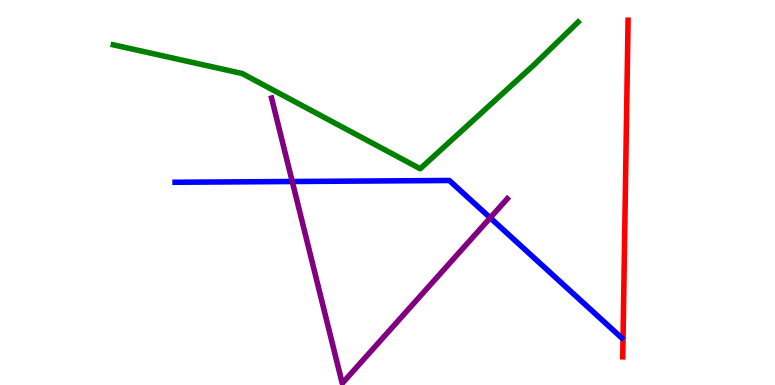[{'lines': ['blue', 'red'], 'intersections': []}, {'lines': ['green', 'red'], 'intersections': []}, {'lines': ['purple', 'red'], 'intersections': []}, {'lines': ['blue', 'green'], 'intersections': []}, {'lines': ['blue', 'purple'], 'intersections': [{'x': 3.77, 'y': 5.29}, {'x': 6.33, 'y': 4.34}]}, {'lines': ['green', 'purple'], 'intersections': []}]